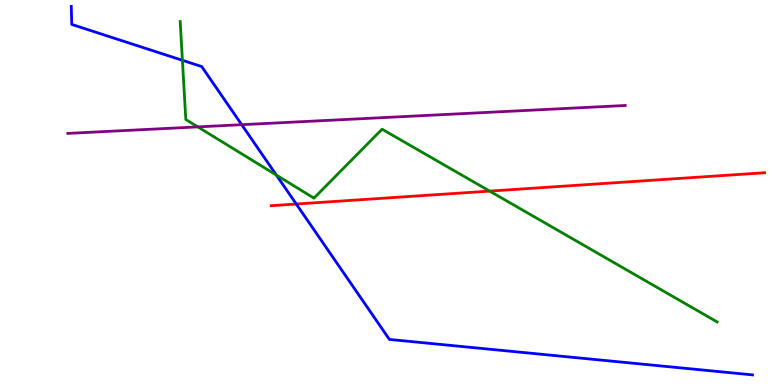[{'lines': ['blue', 'red'], 'intersections': [{'x': 3.82, 'y': 4.7}]}, {'lines': ['green', 'red'], 'intersections': [{'x': 6.32, 'y': 5.04}]}, {'lines': ['purple', 'red'], 'intersections': []}, {'lines': ['blue', 'green'], 'intersections': [{'x': 2.35, 'y': 8.43}, {'x': 3.57, 'y': 5.45}]}, {'lines': ['blue', 'purple'], 'intersections': [{'x': 3.12, 'y': 6.76}]}, {'lines': ['green', 'purple'], 'intersections': [{'x': 2.55, 'y': 6.7}]}]